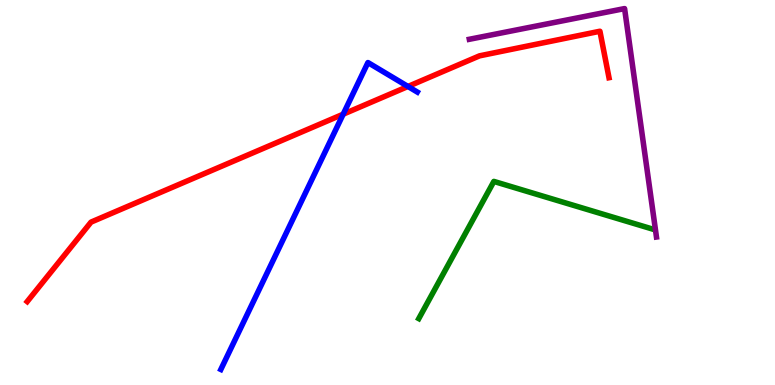[{'lines': ['blue', 'red'], 'intersections': [{'x': 4.43, 'y': 7.03}, {'x': 5.26, 'y': 7.75}]}, {'lines': ['green', 'red'], 'intersections': []}, {'lines': ['purple', 'red'], 'intersections': []}, {'lines': ['blue', 'green'], 'intersections': []}, {'lines': ['blue', 'purple'], 'intersections': []}, {'lines': ['green', 'purple'], 'intersections': []}]